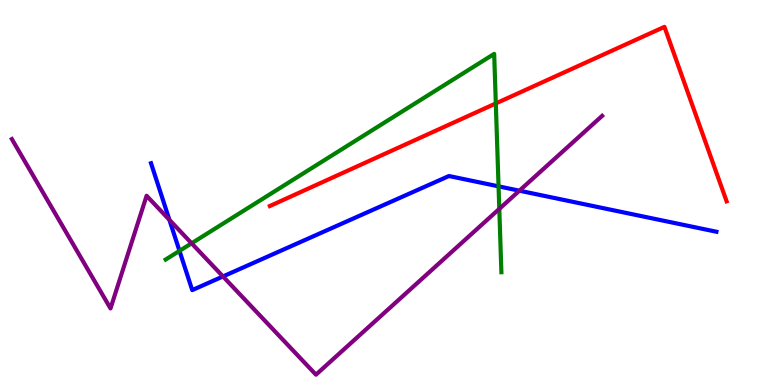[{'lines': ['blue', 'red'], 'intersections': []}, {'lines': ['green', 'red'], 'intersections': [{'x': 6.4, 'y': 7.31}]}, {'lines': ['purple', 'red'], 'intersections': []}, {'lines': ['blue', 'green'], 'intersections': [{'x': 2.32, 'y': 3.48}, {'x': 6.43, 'y': 5.16}]}, {'lines': ['blue', 'purple'], 'intersections': [{'x': 2.19, 'y': 4.29}, {'x': 2.88, 'y': 2.82}, {'x': 6.7, 'y': 5.05}]}, {'lines': ['green', 'purple'], 'intersections': [{'x': 2.47, 'y': 3.68}, {'x': 6.44, 'y': 4.57}]}]